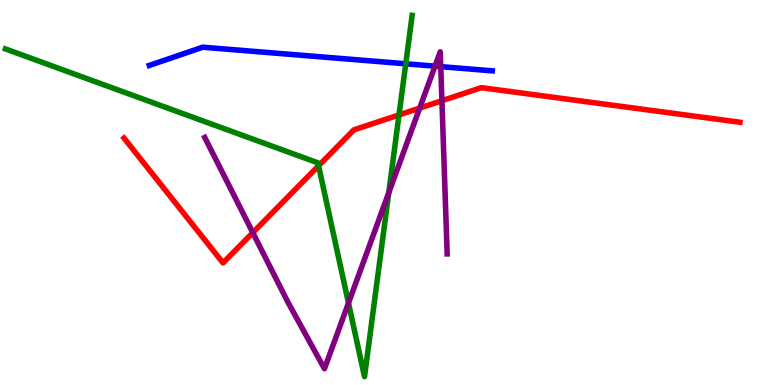[{'lines': ['blue', 'red'], 'intersections': []}, {'lines': ['green', 'red'], 'intersections': [{'x': 4.11, 'y': 5.69}, {'x': 5.15, 'y': 7.01}]}, {'lines': ['purple', 'red'], 'intersections': [{'x': 3.26, 'y': 3.96}, {'x': 5.42, 'y': 7.19}, {'x': 5.7, 'y': 7.38}]}, {'lines': ['blue', 'green'], 'intersections': [{'x': 5.24, 'y': 8.34}]}, {'lines': ['blue', 'purple'], 'intersections': [{'x': 5.61, 'y': 8.28}, {'x': 5.69, 'y': 8.27}]}, {'lines': ['green', 'purple'], 'intersections': [{'x': 4.5, 'y': 2.13}, {'x': 5.02, 'y': 4.99}]}]